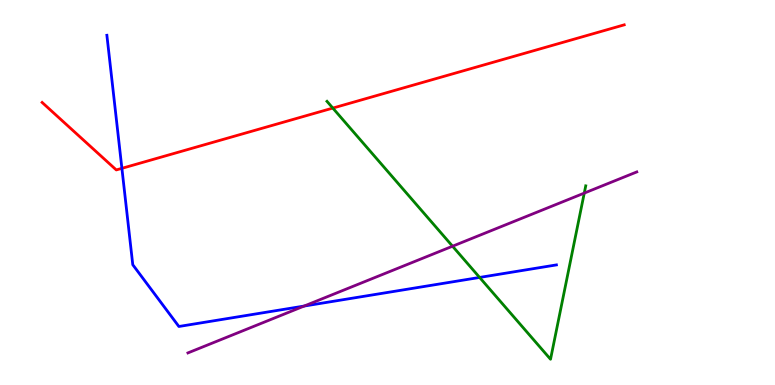[{'lines': ['blue', 'red'], 'intersections': [{'x': 1.57, 'y': 5.63}]}, {'lines': ['green', 'red'], 'intersections': [{'x': 4.29, 'y': 7.19}]}, {'lines': ['purple', 'red'], 'intersections': []}, {'lines': ['blue', 'green'], 'intersections': [{'x': 6.19, 'y': 2.79}]}, {'lines': ['blue', 'purple'], 'intersections': [{'x': 3.92, 'y': 2.05}]}, {'lines': ['green', 'purple'], 'intersections': [{'x': 5.84, 'y': 3.6}, {'x': 7.54, 'y': 4.98}]}]